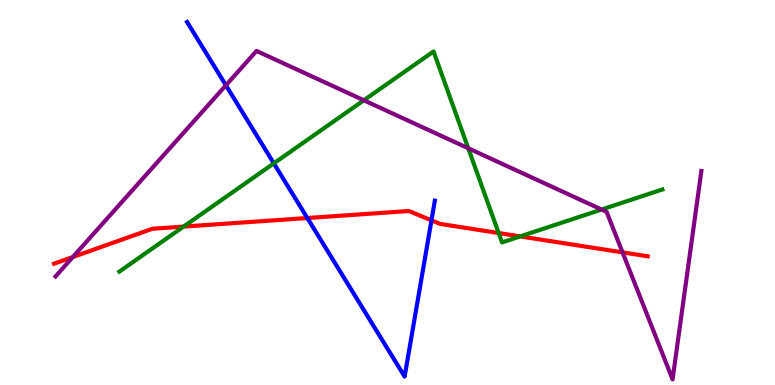[{'lines': ['blue', 'red'], 'intersections': [{'x': 3.97, 'y': 4.34}, {'x': 5.57, 'y': 4.28}]}, {'lines': ['green', 'red'], 'intersections': [{'x': 2.37, 'y': 4.11}, {'x': 6.43, 'y': 3.95}, {'x': 6.71, 'y': 3.86}]}, {'lines': ['purple', 'red'], 'intersections': [{'x': 0.94, 'y': 3.32}, {'x': 8.03, 'y': 3.45}]}, {'lines': ['blue', 'green'], 'intersections': [{'x': 3.53, 'y': 5.76}]}, {'lines': ['blue', 'purple'], 'intersections': [{'x': 2.91, 'y': 7.78}]}, {'lines': ['green', 'purple'], 'intersections': [{'x': 4.69, 'y': 7.4}, {'x': 6.04, 'y': 6.15}, {'x': 7.76, 'y': 4.56}]}]